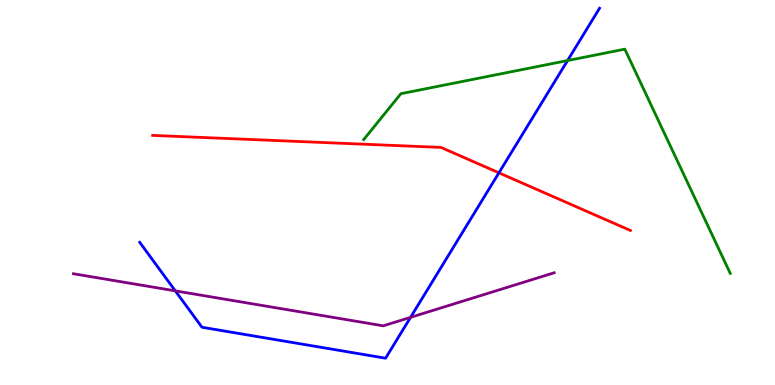[{'lines': ['blue', 'red'], 'intersections': [{'x': 6.44, 'y': 5.51}]}, {'lines': ['green', 'red'], 'intersections': []}, {'lines': ['purple', 'red'], 'intersections': []}, {'lines': ['blue', 'green'], 'intersections': [{'x': 7.32, 'y': 8.43}]}, {'lines': ['blue', 'purple'], 'intersections': [{'x': 2.26, 'y': 2.45}, {'x': 5.3, 'y': 1.76}]}, {'lines': ['green', 'purple'], 'intersections': []}]